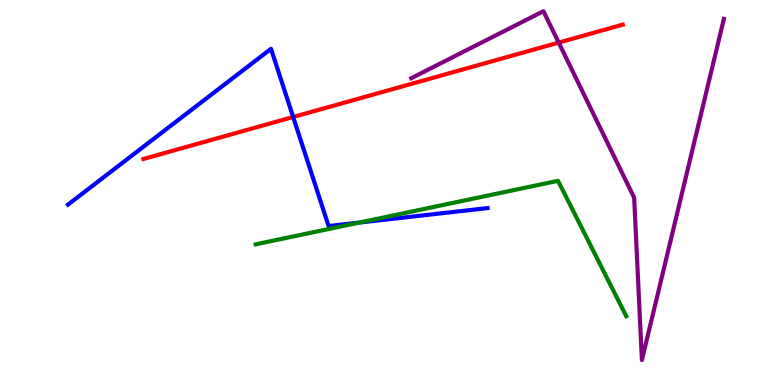[{'lines': ['blue', 'red'], 'intersections': [{'x': 3.78, 'y': 6.96}]}, {'lines': ['green', 'red'], 'intersections': []}, {'lines': ['purple', 'red'], 'intersections': [{'x': 7.21, 'y': 8.89}]}, {'lines': ['blue', 'green'], 'intersections': [{'x': 4.63, 'y': 4.22}]}, {'lines': ['blue', 'purple'], 'intersections': []}, {'lines': ['green', 'purple'], 'intersections': []}]